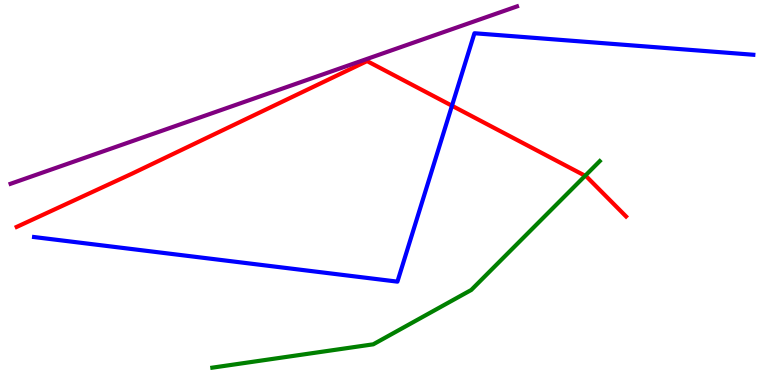[{'lines': ['blue', 'red'], 'intersections': [{'x': 5.83, 'y': 7.25}]}, {'lines': ['green', 'red'], 'intersections': [{'x': 7.55, 'y': 5.43}]}, {'lines': ['purple', 'red'], 'intersections': []}, {'lines': ['blue', 'green'], 'intersections': []}, {'lines': ['blue', 'purple'], 'intersections': []}, {'lines': ['green', 'purple'], 'intersections': []}]